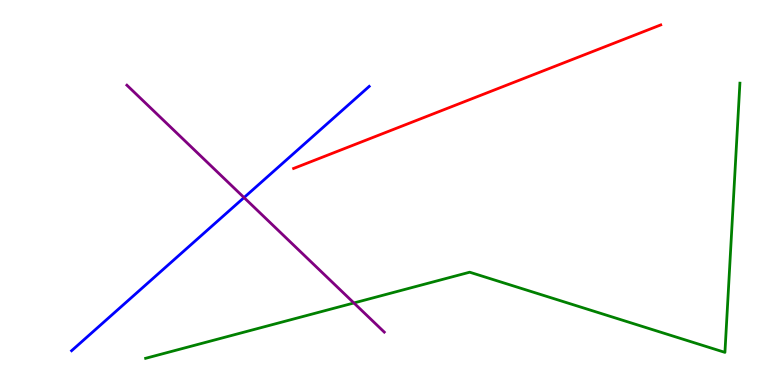[{'lines': ['blue', 'red'], 'intersections': []}, {'lines': ['green', 'red'], 'intersections': []}, {'lines': ['purple', 'red'], 'intersections': []}, {'lines': ['blue', 'green'], 'intersections': []}, {'lines': ['blue', 'purple'], 'intersections': [{'x': 3.15, 'y': 4.87}]}, {'lines': ['green', 'purple'], 'intersections': [{'x': 4.57, 'y': 2.13}]}]